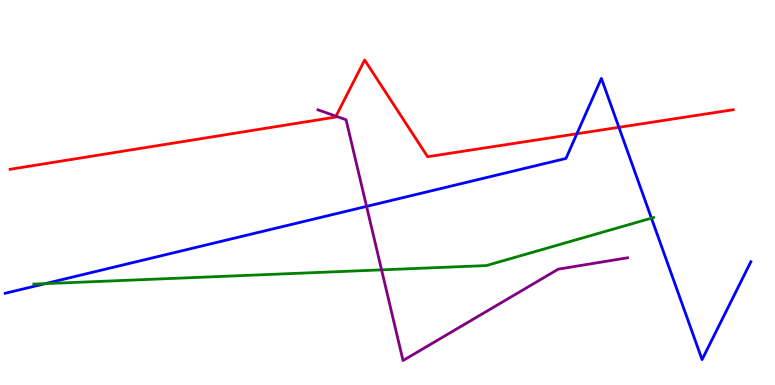[{'lines': ['blue', 'red'], 'intersections': [{'x': 7.44, 'y': 6.53}, {'x': 7.99, 'y': 6.69}]}, {'lines': ['green', 'red'], 'intersections': []}, {'lines': ['purple', 'red'], 'intersections': [{'x': 4.34, 'y': 6.98}]}, {'lines': ['blue', 'green'], 'intersections': [{'x': 0.585, 'y': 2.63}, {'x': 8.41, 'y': 4.33}]}, {'lines': ['blue', 'purple'], 'intersections': [{'x': 4.73, 'y': 4.64}]}, {'lines': ['green', 'purple'], 'intersections': [{'x': 4.92, 'y': 2.99}]}]